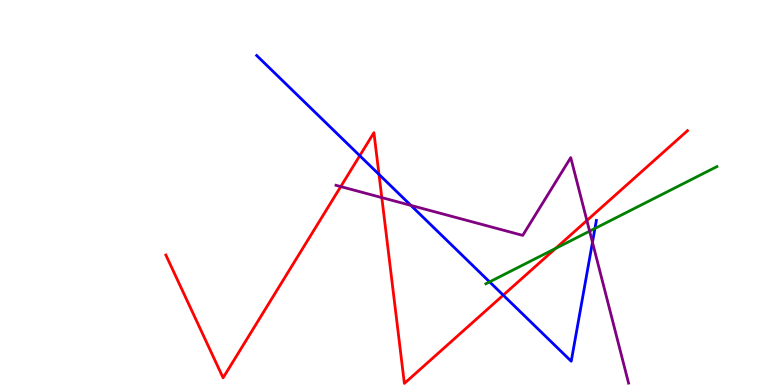[{'lines': ['blue', 'red'], 'intersections': [{'x': 4.64, 'y': 5.96}, {'x': 4.89, 'y': 5.47}, {'x': 6.49, 'y': 2.33}]}, {'lines': ['green', 'red'], 'intersections': [{'x': 7.17, 'y': 3.55}]}, {'lines': ['purple', 'red'], 'intersections': [{'x': 4.4, 'y': 5.15}, {'x': 4.93, 'y': 4.87}, {'x': 7.57, 'y': 4.27}]}, {'lines': ['blue', 'green'], 'intersections': [{'x': 6.32, 'y': 2.68}, {'x': 7.68, 'y': 4.07}]}, {'lines': ['blue', 'purple'], 'intersections': [{'x': 5.3, 'y': 4.67}, {'x': 7.64, 'y': 3.71}]}, {'lines': ['green', 'purple'], 'intersections': [{'x': 7.61, 'y': 4.0}]}]